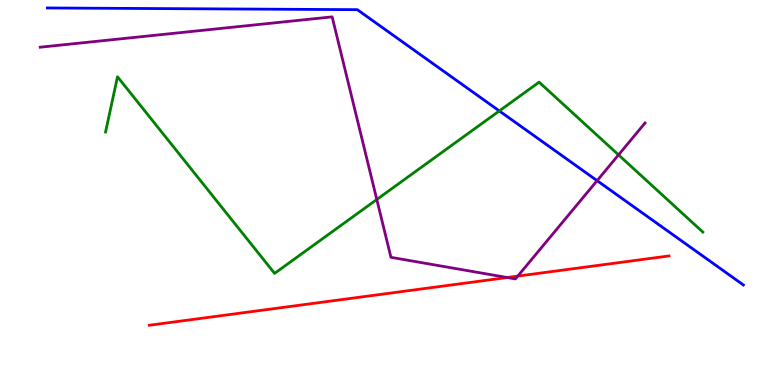[{'lines': ['blue', 'red'], 'intersections': []}, {'lines': ['green', 'red'], 'intersections': []}, {'lines': ['purple', 'red'], 'intersections': [{'x': 6.54, 'y': 2.79}, {'x': 6.68, 'y': 2.83}]}, {'lines': ['blue', 'green'], 'intersections': [{'x': 6.44, 'y': 7.12}]}, {'lines': ['blue', 'purple'], 'intersections': [{'x': 7.7, 'y': 5.31}]}, {'lines': ['green', 'purple'], 'intersections': [{'x': 4.86, 'y': 4.82}, {'x': 7.98, 'y': 5.98}]}]